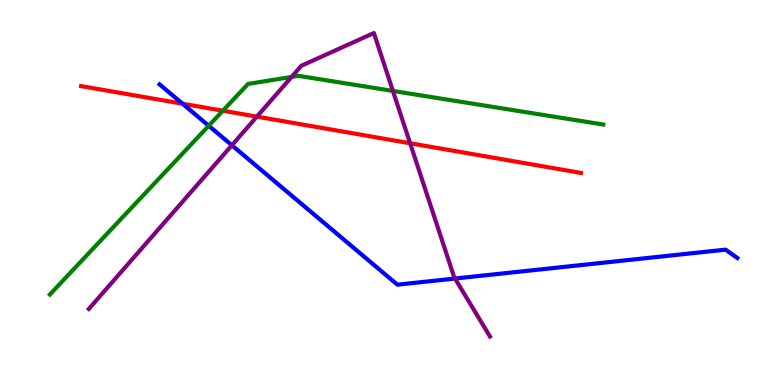[{'lines': ['blue', 'red'], 'intersections': [{'x': 2.36, 'y': 7.31}]}, {'lines': ['green', 'red'], 'intersections': [{'x': 2.88, 'y': 7.12}]}, {'lines': ['purple', 'red'], 'intersections': [{'x': 3.31, 'y': 6.97}, {'x': 5.29, 'y': 6.28}]}, {'lines': ['blue', 'green'], 'intersections': [{'x': 2.69, 'y': 6.73}]}, {'lines': ['blue', 'purple'], 'intersections': [{'x': 2.99, 'y': 6.23}, {'x': 5.87, 'y': 2.77}]}, {'lines': ['green', 'purple'], 'intersections': [{'x': 3.76, 'y': 8.0}, {'x': 5.07, 'y': 7.64}]}]